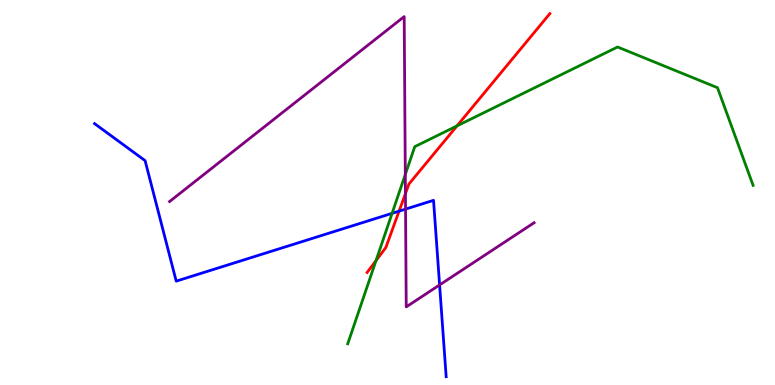[{'lines': ['blue', 'red'], 'intersections': [{'x': 5.15, 'y': 4.52}]}, {'lines': ['green', 'red'], 'intersections': [{'x': 4.85, 'y': 3.23}, {'x': 5.9, 'y': 6.73}]}, {'lines': ['purple', 'red'], 'intersections': [{'x': 5.23, 'y': 4.97}]}, {'lines': ['blue', 'green'], 'intersections': [{'x': 5.06, 'y': 4.46}]}, {'lines': ['blue', 'purple'], 'intersections': [{'x': 5.23, 'y': 4.57}, {'x': 5.67, 'y': 2.6}]}, {'lines': ['green', 'purple'], 'intersections': [{'x': 5.23, 'y': 5.47}]}]